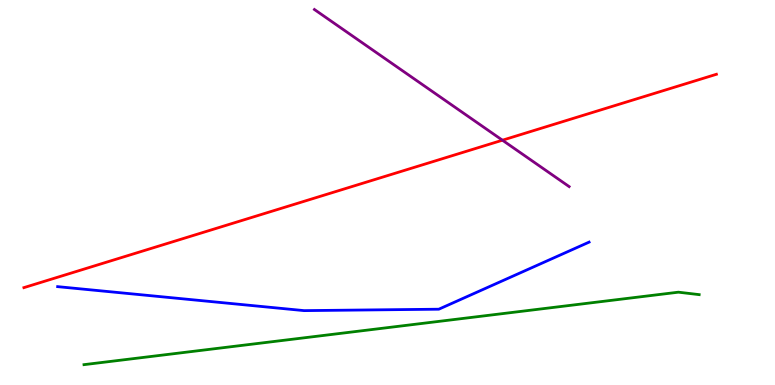[{'lines': ['blue', 'red'], 'intersections': []}, {'lines': ['green', 'red'], 'intersections': []}, {'lines': ['purple', 'red'], 'intersections': [{'x': 6.48, 'y': 6.36}]}, {'lines': ['blue', 'green'], 'intersections': []}, {'lines': ['blue', 'purple'], 'intersections': []}, {'lines': ['green', 'purple'], 'intersections': []}]